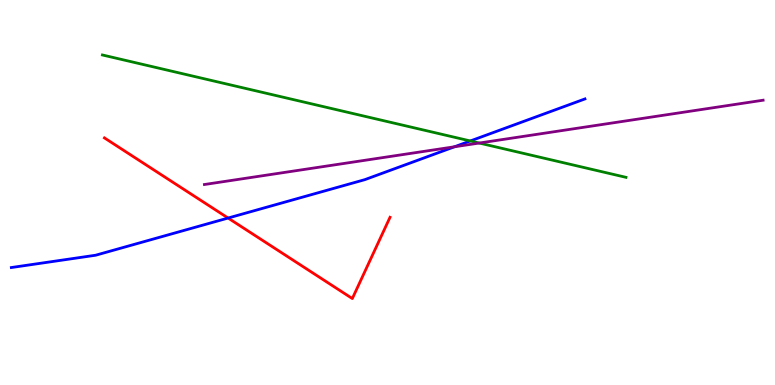[{'lines': ['blue', 'red'], 'intersections': [{'x': 2.94, 'y': 4.34}]}, {'lines': ['green', 'red'], 'intersections': []}, {'lines': ['purple', 'red'], 'intersections': []}, {'lines': ['blue', 'green'], 'intersections': [{'x': 6.07, 'y': 6.34}]}, {'lines': ['blue', 'purple'], 'intersections': [{'x': 5.86, 'y': 6.19}]}, {'lines': ['green', 'purple'], 'intersections': [{'x': 6.18, 'y': 6.28}]}]